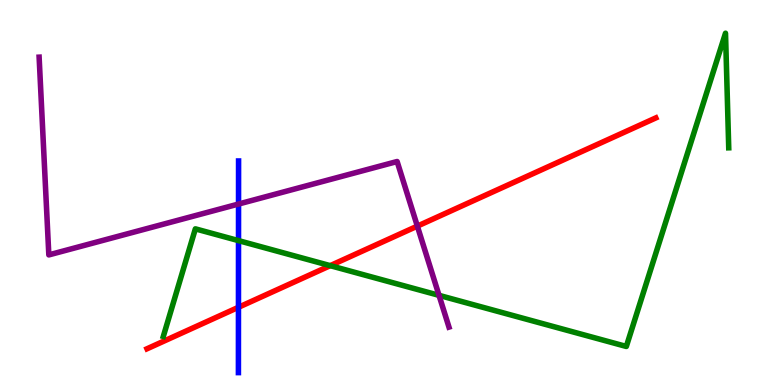[{'lines': ['blue', 'red'], 'intersections': [{'x': 3.08, 'y': 2.02}]}, {'lines': ['green', 'red'], 'intersections': [{'x': 4.26, 'y': 3.1}]}, {'lines': ['purple', 'red'], 'intersections': [{'x': 5.39, 'y': 4.13}]}, {'lines': ['blue', 'green'], 'intersections': [{'x': 3.08, 'y': 3.75}]}, {'lines': ['blue', 'purple'], 'intersections': [{'x': 3.08, 'y': 4.7}]}, {'lines': ['green', 'purple'], 'intersections': [{'x': 5.66, 'y': 2.33}]}]